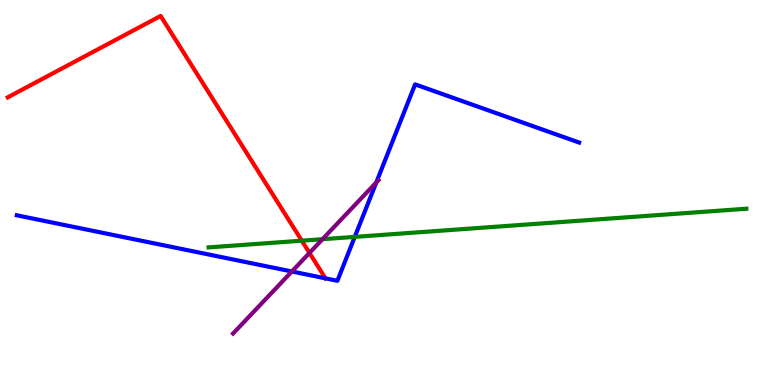[{'lines': ['blue', 'red'], 'intersections': [{'x': 4.2, 'y': 2.77}]}, {'lines': ['green', 'red'], 'intersections': [{'x': 3.89, 'y': 3.75}]}, {'lines': ['purple', 'red'], 'intersections': [{'x': 3.99, 'y': 3.43}]}, {'lines': ['blue', 'green'], 'intersections': [{'x': 4.58, 'y': 3.85}]}, {'lines': ['blue', 'purple'], 'intersections': [{'x': 3.77, 'y': 2.95}, {'x': 4.86, 'y': 5.26}]}, {'lines': ['green', 'purple'], 'intersections': [{'x': 4.16, 'y': 3.79}]}]